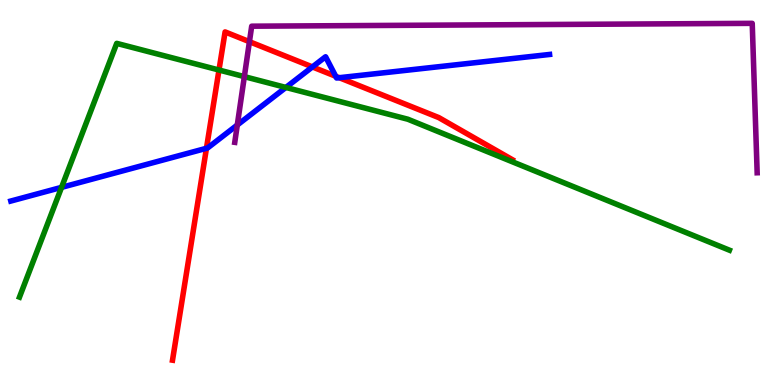[{'lines': ['blue', 'red'], 'intersections': [{'x': 2.66, 'y': 6.15}, {'x': 4.03, 'y': 8.26}, {'x': 4.33, 'y': 8.02}, {'x': 4.38, 'y': 7.98}]}, {'lines': ['green', 'red'], 'intersections': [{'x': 2.83, 'y': 8.18}]}, {'lines': ['purple', 'red'], 'intersections': [{'x': 3.22, 'y': 8.92}]}, {'lines': ['blue', 'green'], 'intersections': [{'x': 0.794, 'y': 5.13}, {'x': 3.69, 'y': 7.73}]}, {'lines': ['blue', 'purple'], 'intersections': [{'x': 3.06, 'y': 6.75}]}, {'lines': ['green', 'purple'], 'intersections': [{'x': 3.15, 'y': 8.01}]}]